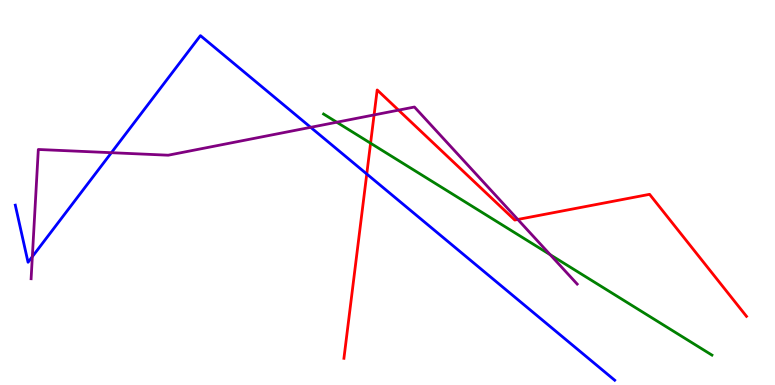[{'lines': ['blue', 'red'], 'intersections': [{'x': 4.73, 'y': 5.48}]}, {'lines': ['green', 'red'], 'intersections': [{'x': 4.78, 'y': 6.28}]}, {'lines': ['purple', 'red'], 'intersections': [{'x': 4.83, 'y': 7.02}, {'x': 5.14, 'y': 7.14}, {'x': 6.68, 'y': 4.3}]}, {'lines': ['blue', 'green'], 'intersections': []}, {'lines': ['blue', 'purple'], 'intersections': [{'x': 0.417, 'y': 3.33}, {'x': 1.44, 'y': 6.03}, {'x': 4.01, 'y': 6.69}]}, {'lines': ['green', 'purple'], 'intersections': [{'x': 4.35, 'y': 6.83}, {'x': 7.1, 'y': 3.38}]}]